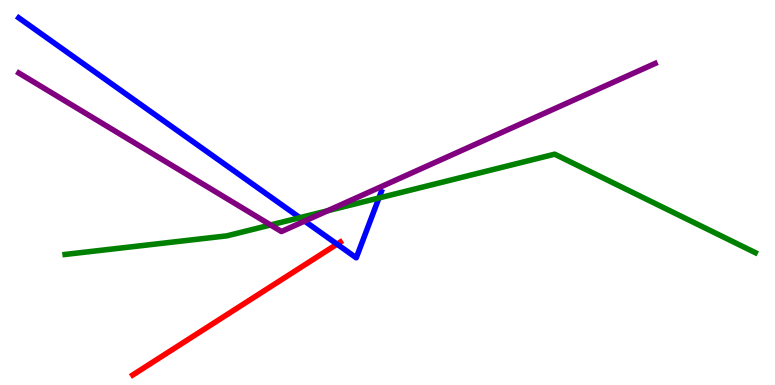[{'lines': ['blue', 'red'], 'intersections': [{'x': 4.35, 'y': 3.66}]}, {'lines': ['green', 'red'], 'intersections': []}, {'lines': ['purple', 'red'], 'intersections': []}, {'lines': ['blue', 'green'], 'intersections': [{'x': 3.87, 'y': 4.35}, {'x': 4.89, 'y': 4.86}]}, {'lines': ['blue', 'purple'], 'intersections': [{'x': 3.93, 'y': 4.26}]}, {'lines': ['green', 'purple'], 'intersections': [{'x': 3.49, 'y': 4.16}, {'x': 4.23, 'y': 4.53}]}]